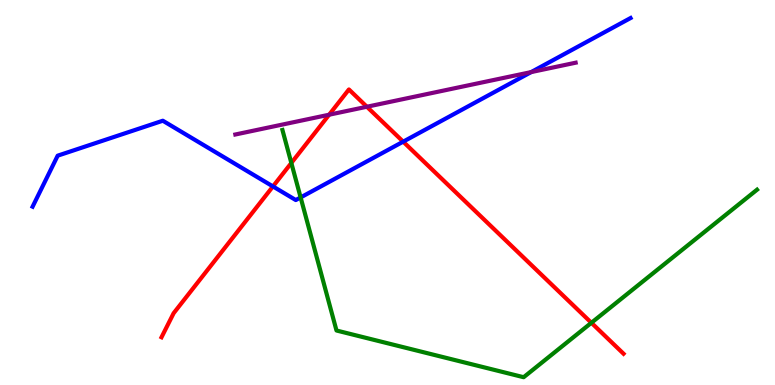[{'lines': ['blue', 'red'], 'intersections': [{'x': 3.52, 'y': 5.16}, {'x': 5.2, 'y': 6.32}]}, {'lines': ['green', 'red'], 'intersections': [{'x': 3.76, 'y': 5.77}, {'x': 7.63, 'y': 1.62}]}, {'lines': ['purple', 'red'], 'intersections': [{'x': 4.25, 'y': 7.02}, {'x': 4.73, 'y': 7.23}]}, {'lines': ['blue', 'green'], 'intersections': [{'x': 3.88, 'y': 4.87}]}, {'lines': ['blue', 'purple'], 'intersections': [{'x': 6.85, 'y': 8.13}]}, {'lines': ['green', 'purple'], 'intersections': []}]